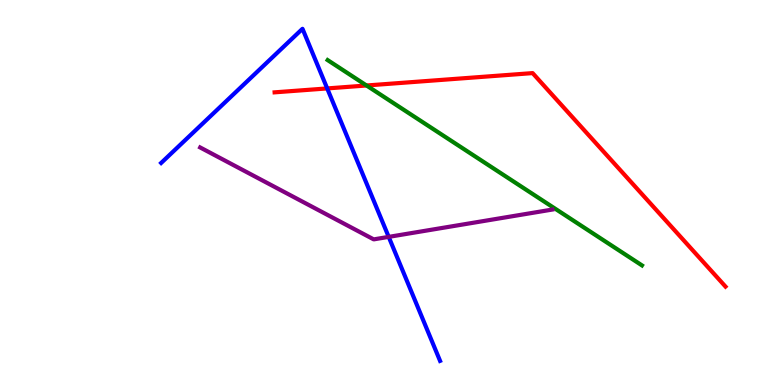[{'lines': ['blue', 'red'], 'intersections': [{'x': 4.22, 'y': 7.7}]}, {'lines': ['green', 'red'], 'intersections': [{'x': 4.73, 'y': 7.78}]}, {'lines': ['purple', 'red'], 'intersections': []}, {'lines': ['blue', 'green'], 'intersections': []}, {'lines': ['blue', 'purple'], 'intersections': [{'x': 5.02, 'y': 3.85}]}, {'lines': ['green', 'purple'], 'intersections': []}]